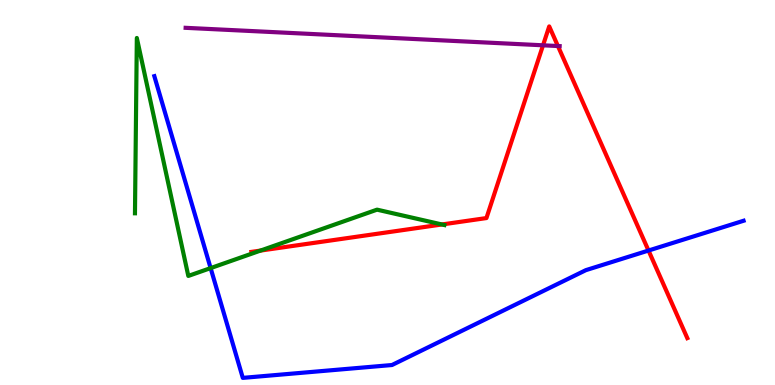[{'lines': ['blue', 'red'], 'intersections': [{'x': 8.37, 'y': 3.49}]}, {'lines': ['green', 'red'], 'intersections': [{'x': 3.36, 'y': 3.49}, {'x': 5.7, 'y': 4.17}]}, {'lines': ['purple', 'red'], 'intersections': [{'x': 7.01, 'y': 8.82}, {'x': 7.2, 'y': 8.8}]}, {'lines': ['blue', 'green'], 'intersections': [{'x': 2.72, 'y': 3.04}]}, {'lines': ['blue', 'purple'], 'intersections': []}, {'lines': ['green', 'purple'], 'intersections': []}]